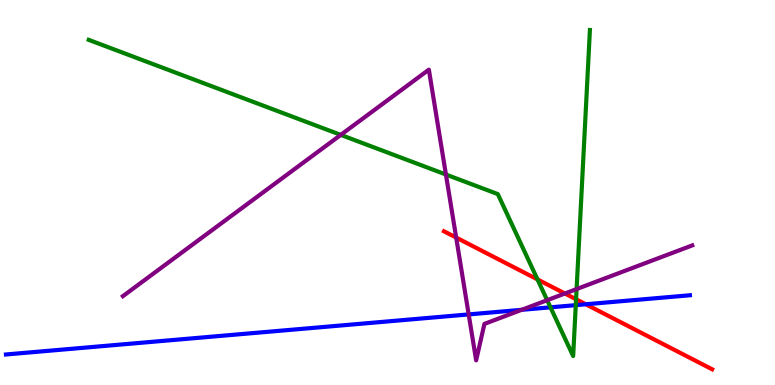[{'lines': ['blue', 'red'], 'intersections': [{'x': 7.56, 'y': 2.1}]}, {'lines': ['green', 'red'], 'intersections': [{'x': 6.94, 'y': 2.74}, {'x': 7.43, 'y': 2.23}]}, {'lines': ['purple', 'red'], 'intersections': [{'x': 5.89, 'y': 3.83}, {'x': 7.29, 'y': 2.38}]}, {'lines': ['blue', 'green'], 'intersections': [{'x': 7.1, 'y': 2.02}, {'x': 7.43, 'y': 2.07}]}, {'lines': ['blue', 'purple'], 'intersections': [{'x': 6.05, 'y': 1.83}, {'x': 6.73, 'y': 1.95}]}, {'lines': ['green', 'purple'], 'intersections': [{'x': 4.4, 'y': 6.5}, {'x': 5.75, 'y': 5.47}, {'x': 7.06, 'y': 2.2}, {'x': 7.44, 'y': 2.49}]}]